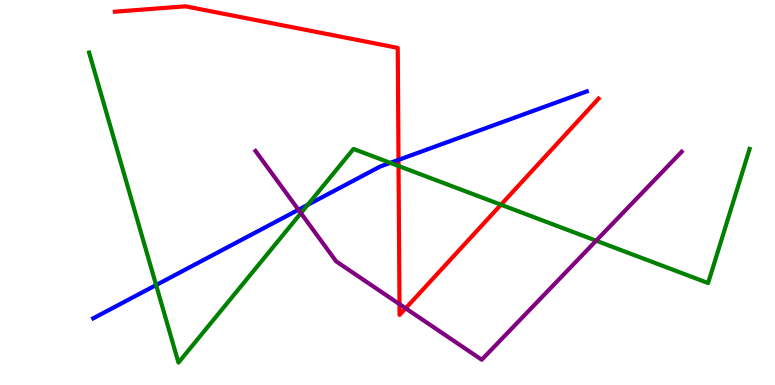[{'lines': ['blue', 'red'], 'intersections': [{'x': 5.14, 'y': 5.85}]}, {'lines': ['green', 'red'], 'intersections': [{'x': 5.14, 'y': 5.69}, {'x': 6.46, 'y': 4.68}]}, {'lines': ['purple', 'red'], 'intersections': [{'x': 5.15, 'y': 2.1}, {'x': 5.23, 'y': 1.99}]}, {'lines': ['blue', 'green'], 'intersections': [{'x': 2.01, 'y': 2.6}, {'x': 3.97, 'y': 4.68}, {'x': 5.04, 'y': 5.77}]}, {'lines': ['blue', 'purple'], 'intersections': [{'x': 3.85, 'y': 4.55}]}, {'lines': ['green', 'purple'], 'intersections': [{'x': 3.88, 'y': 4.46}, {'x': 7.69, 'y': 3.75}]}]